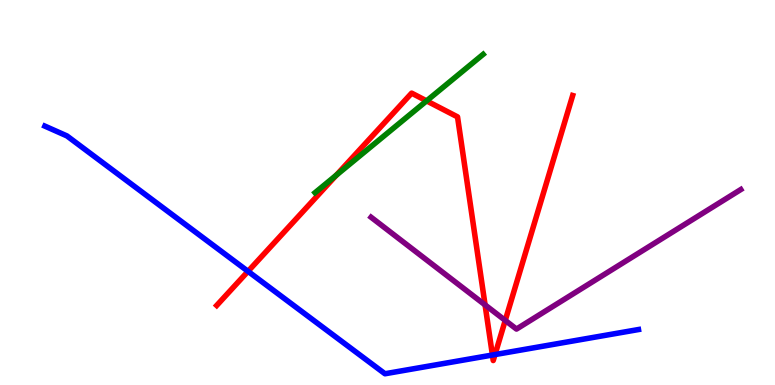[{'lines': ['blue', 'red'], 'intersections': [{'x': 3.2, 'y': 2.95}, {'x': 6.35, 'y': 0.779}, {'x': 6.39, 'y': 0.791}]}, {'lines': ['green', 'red'], 'intersections': [{'x': 4.34, 'y': 5.45}, {'x': 5.5, 'y': 7.38}]}, {'lines': ['purple', 'red'], 'intersections': [{'x': 6.26, 'y': 2.08}, {'x': 6.52, 'y': 1.68}]}, {'lines': ['blue', 'green'], 'intersections': []}, {'lines': ['blue', 'purple'], 'intersections': []}, {'lines': ['green', 'purple'], 'intersections': []}]